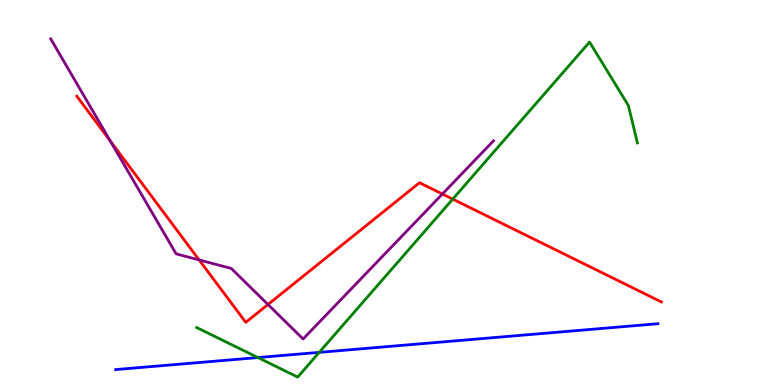[{'lines': ['blue', 'red'], 'intersections': []}, {'lines': ['green', 'red'], 'intersections': [{'x': 5.84, 'y': 4.83}]}, {'lines': ['purple', 'red'], 'intersections': [{'x': 1.42, 'y': 6.34}, {'x': 2.57, 'y': 3.25}, {'x': 3.46, 'y': 2.09}, {'x': 5.71, 'y': 4.96}]}, {'lines': ['blue', 'green'], 'intersections': [{'x': 3.33, 'y': 0.713}, {'x': 4.12, 'y': 0.848}]}, {'lines': ['blue', 'purple'], 'intersections': []}, {'lines': ['green', 'purple'], 'intersections': []}]